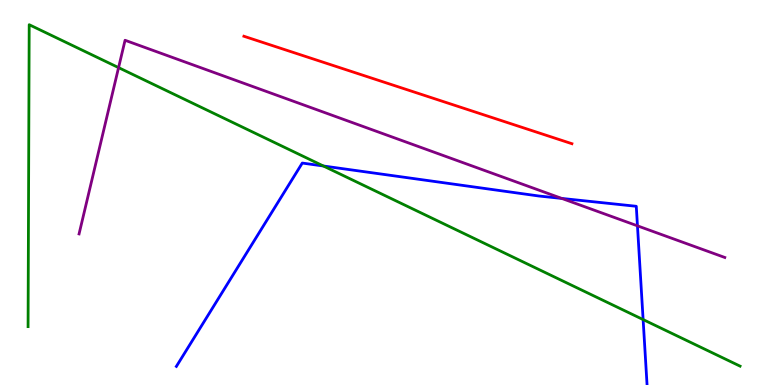[{'lines': ['blue', 'red'], 'intersections': []}, {'lines': ['green', 'red'], 'intersections': []}, {'lines': ['purple', 'red'], 'intersections': []}, {'lines': ['blue', 'green'], 'intersections': [{'x': 4.17, 'y': 5.69}, {'x': 8.3, 'y': 1.7}]}, {'lines': ['blue', 'purple'], 'intersections': [{'x': 7.25, 'y': 4.85}, {'x': 8.23, 'y': 4.13}]}, {'lines': ['green', 'purple'], 'intersections': [{'x': 1.53, 'y': 8.24}]}]